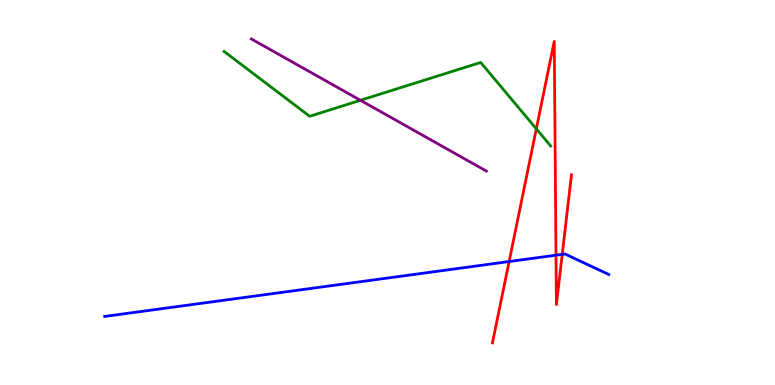[{'lines': ['blue', 'red'], 'intersections': [{'x': 6.57, 'y': 3.21}, {'x': 7.17, 'y': 3.37}, {'x': 7.25, 'y': 3.39}]}, {'lines': ['green', 'red'], 'intersections': [{'x': 6.92, 'y': 6.65}]}, {'lines': ['purple', 'red'], 'intersections': []}, {'lines': ['blue', 'green'], 'intersections': []}, {'lines': ['blue', 'purple'], 'intersections': []}, {'lines': ['green', 'purple'], 'intersections': [{'x': 4.65, 'y': 7.39}]}]